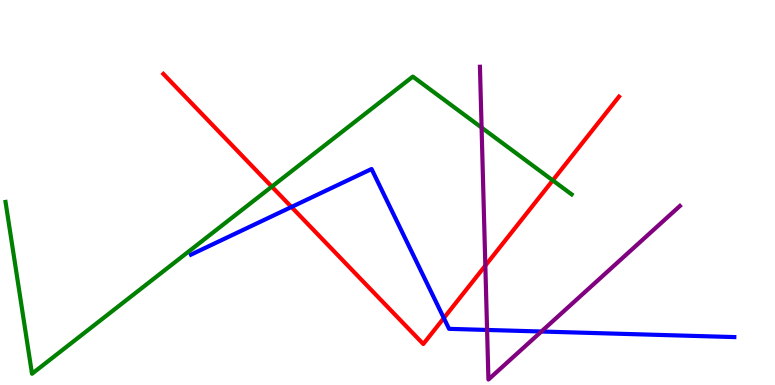[{'lines': ['blue', 'red'], 'intersections': [{'x': 3.76, 'y': 4.62}, {'x': 5.73, 'y': 1.74}]}, {'lines': ['green', 'red'], 'intersections': [{'x': 3.51, 'y': 5.15}, {'x': 7.13, 'y': 5.31}]}, {'lines': ['purple', 'red'], 'intersections': [{'x': 6.26, 'y': 3.1}]}, {'lines': ['blue', 'green'], 'intersections': []}, {'lines': ['blue', 'purple'], 'intersections': [{'x': 6.28, 'y': 1.43}, {'x': 6.99, 'y': 1.39}]}, {'lines': ['green', 'purple'], 'intersections': [{'x': 6.21, 'y': 6.69}]}]